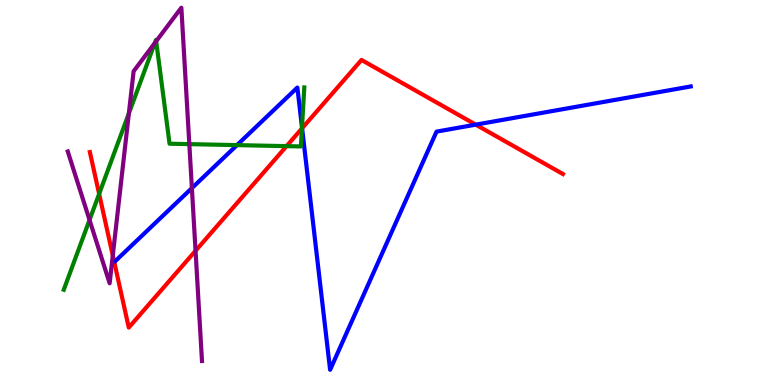[{'lines': ['blue', 'red'], 'intersections': [{'x': 3.9, 'y': 6.67}, {'x': 6.14, 'y': 6.76}]}, {'lines': ['green', 'red'], 'intersections': [{'x': 1.28, 'y': 4.96}, {'x': 3.7, 'y': 6.2}, {'x': 3.9, 'y': 6.66}]}, {'lines': ['purple', 'red'], 'intersections': [{'x': 1.46, 'y': 3.36}, {'x': 2.52, 'y': 3.49}]}, {'lines': ['blue', 'green'], 'intersections': [{'x': 3.06, 'y': 6.23}, {'x': 3.9, 'y': 6.69}]}, {'lines': ['blue', 'purple'], 'intersections': [{'x': 2.48, 'y': 5.11}]}, {'lines': ['green', 'purple'], 'intersections': [{'x': 1.16, 'y': 4.29}, {'x': 1.66, 'y': 7.06}, {'x': 2.0, 'y': 8.88}, {'x': 2.02, 'y': 8.93}, {'x': 2.44, 'y': 6.26}]}]